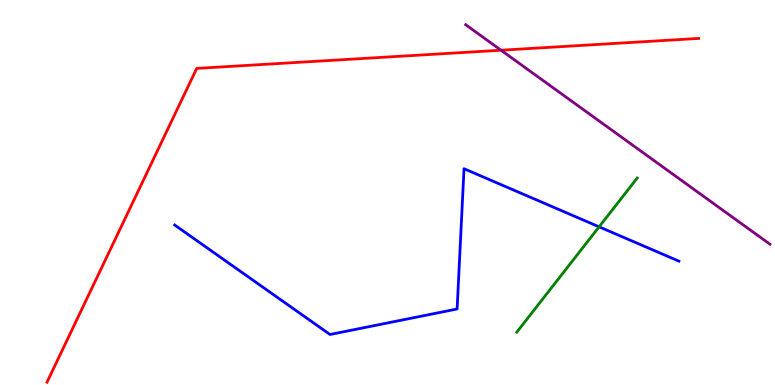[{'lines': ['blue', 'red'], 'intersections': []}, {'lines': ['green', 'red'], 'intersections': []}, {'lines': ['purple', 'red'], 'intersections': [{'x': 6.47, 'y': 8.7}]}, {'lines': ['blue', 'green'], 'intersections': [{'x': 7.73, 'y': 4.11}]}, {'lines': ['blue', 'purple'], 'intersections': []}, {'lines': ['green', 'purple'], 'intersections': []}]